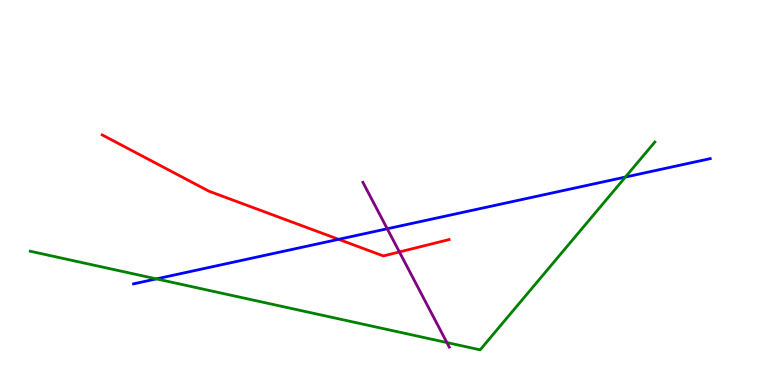[{'lines': ['blue', 'red'], 'intersections': [{'x': 4.37, 'y': 3.78}]}, {'lines': ['green', 'red'], 'intersections': []}, {'lines': ['purple', 'red'], 'intersections': [{'x': 5.15, 'y': 3.46}]}, {'lines': ['blue', 'green'], 'intersections': [{'x': 2.02, 'y': 2.76}, {'x': 8.07, 'y': 5.4}]}, {'lines': ['blue', 'purple'], 'intersections': [{'x': 5.0, 'y': 4.06}]}, {'lines': ['green', 'purple'], 'intersections': [{'x': 5.77, 'y': 1.1}]}]